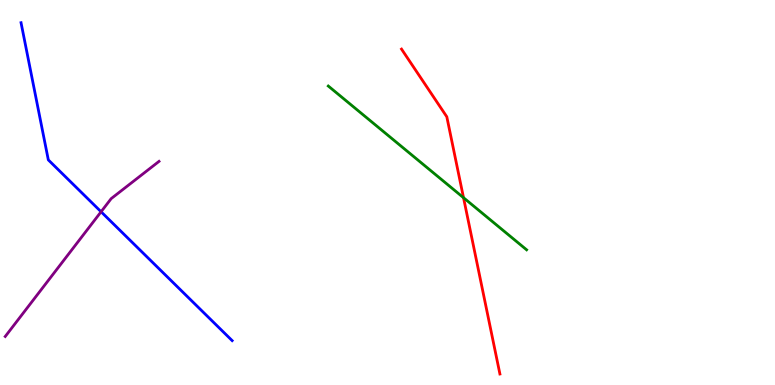[{'lines': ['blue', 'red'], 'intersections': []}, {'lines': ['green', 'red'], 'intersections': [{'x': 5.98, 'y': 4.86}]}, {'lines': ['purple', 'red'], 'intersections': []}, {'lines': ['blue', 'green'], 'intersections': []}, {'lines': ['blue', 'purple'], 'intersections': [{'x': 1.3, 'y': 4.5}]}, {'lines': ['green', 'purple'], 'intersections': []}]